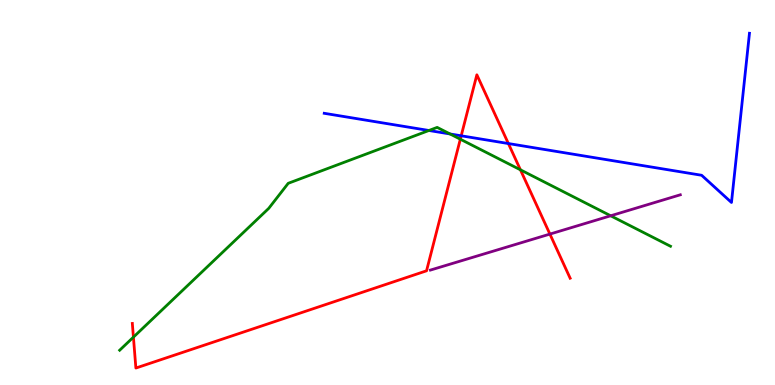[{'lines': ['blue', 'red'], 'intersections': [{'x': 5.95, 'y': 6.47}, {'x': 6.56, 'y': 6.27}]}, {'lines': ['green', 'red'], 'intersections': [{'x': 1.72, 'y': 1.24}, {'x': 5.94, 'y': 6.38}, {'x': 6.72, 'y': 5.59}]}, {'lines': ['purple', 'red'], 'intersections': [{'x': 7.1, 'y': 3.92}]}, {'lines': ['blue', 'green'], 'intersections': [{'x': 5.53, 'y': 6.61}, {'x': 5.81, 'y': 6.52}]}, {'lines': ['blue', 'purple'], 'intersections': []}, {'lines': ['green', 'purple'], 'intersections': [{'x': 7.88, 'y': 4.4}]}]